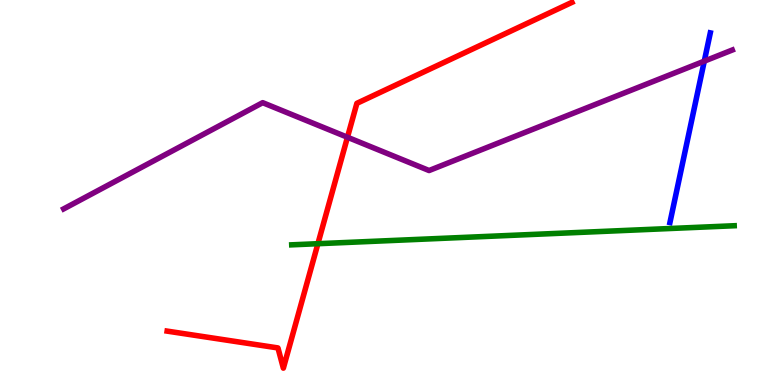[{'lines': ['blue', 'red'], 'intersections': []}, {'lines': ['green', 'red'], 'intersections': [{'x': 4.1, 'y': 3.67}]}, {'lines': ['purple', 'red'], 'intersections': [{'x': 4.48, 'y': 6.44}]}, {'lines': ['blue', 'green'], 'intersections': []}, {'lines': ['blue', 'purple'], 'intersections': [{'x': 9.09, 'y': 8.41}]}, {'lines': ['green', 'purple'], 'intersections': []}]